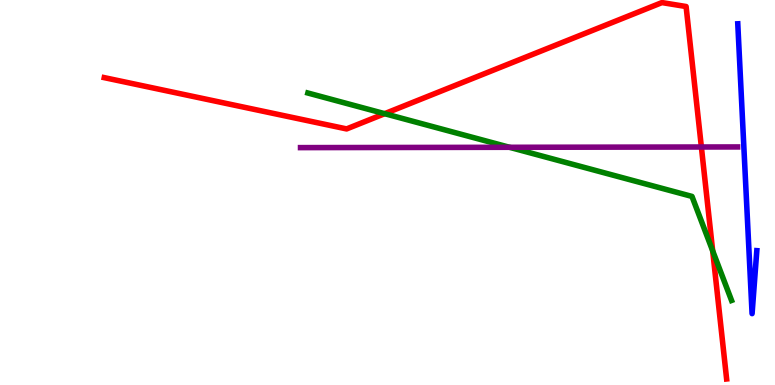[{'lines': ['blue', 'red'], 'intersections': []}, {'lines': ['green', 'red'], 'intersections': [{'x': 4.96, 'y': 7.05}, {'x': 9.2, 'y': 3.49}]}, {'lines': ['purple', 'red'], 'intersections': [{'x': 9.05, 'y': 6.18}]}, {'lines': ['blue', 'green'], 'intersections': []}, {'lines': ['blue', 'purple'], 'intersections': []}, {'lines': ['green', 'purple'], 'intersections': [{'x': 6.57, 'y': 6.17}]}]